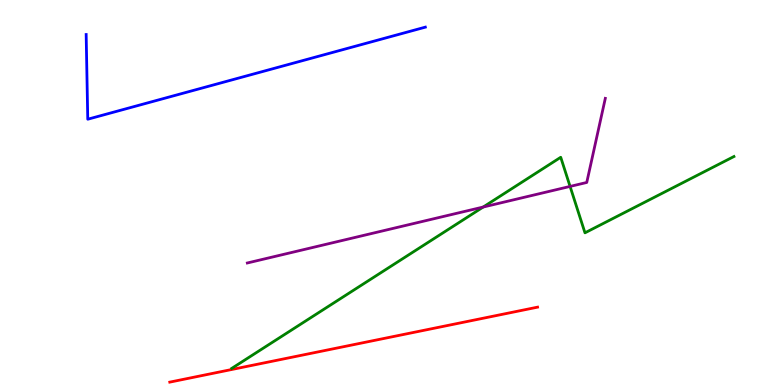[{'lines': ['blue', 'red'], 'intersections': []}, {'lines': ['green', 'red'], 'intersections': []}, {'lines': ['purple', 'red'], 'intersections': []}, {'lines': ['blue', 'green'], 'intersections': []}, {'lines': ['blue', 'purple'], 'intersections': []}, {'lines': ['green', 'purple'], 'intersections': [{'x': 6.23, 'y': 4.62}, {'x': 7.36, 'y': 5.16}]}]